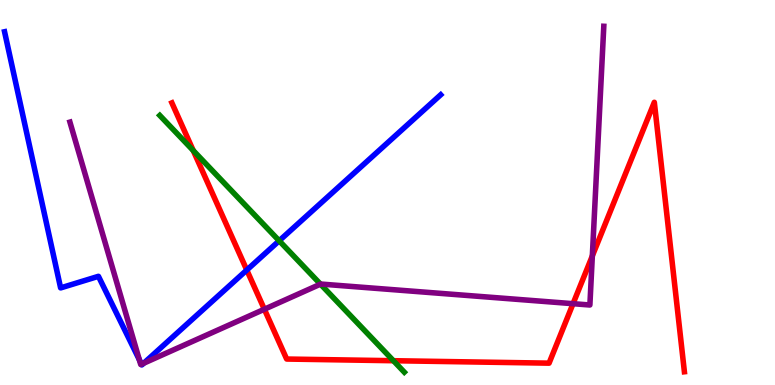[{'lines': ['blue', 'red'], 'intersections': [{'x': 3.18, 'y': 2.99}]}, {'lines': ['green', 'red'], 'intersections': [{'x': 2.49, 'y': 6.09}, {'x': 5.08, 'y': 0.631}]}, {'lines': ['purple', 'red'], 'intersections': [{'x': 3.41, 'y': 1.97}, {'x': 7.39, 'y': 2.11}, {'x': 7.64, 'y': 3.35}]}, {'lines': ['blue', 'green'], 'intersections': [{'x': 3.6, 'y': 3.75}]}, {'lines': ['blue', 'purple'], 'intersections': [{'x': 1.8, 'y': 0.658}, {'x': 1.83, 'y': 0.54}, {'x': 1.85, 'y': 0.566}]}, {'lines': ['green', 'purple'], 'intersections': [{'x': 4.14, 'y': 2.62}]}]